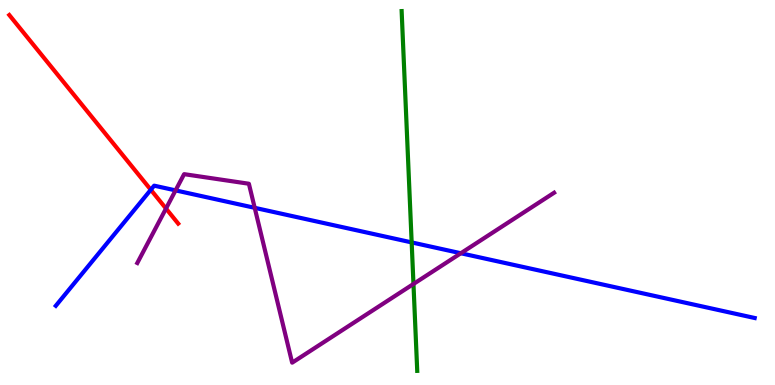[{'lines': ['blue', 'red'], 'intersections': [{'x': 1.95, 'y': 5.07}]}, {'lines': ['green', 'red'], 'intersections': []}, {'lines': ['purple', 'red'], 'intersections': [{'x': 2.14, 'y': 4.58}]}, {'lines': ['blue', 'green'], 'intersections': [{'x': 5.31, 'y': 3.7}]}, {'lines': ['blue', 'purple'], 'intersections': [{'x': 2.27, 'y': 5.05}, {'x': 3.29, 'y': 4.6}, {'x': 5.95, 'y': 3.42}]}, {'lines': ['green', 'purple'], 'intersections': [{'x': 5.34, 'y': 2.62}]}]